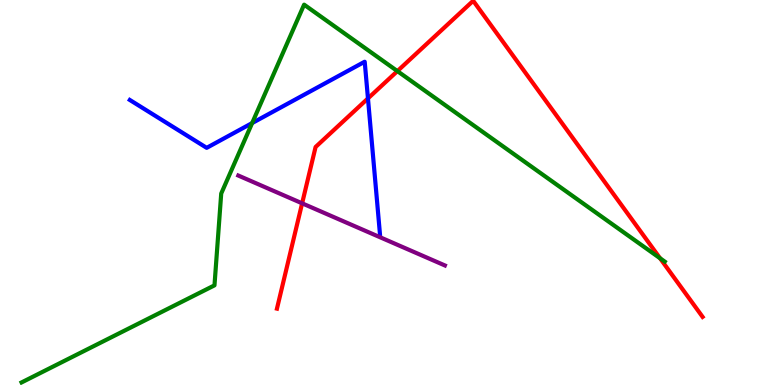[{'lines': ['blue', 'red'], 'intersections': [{'x': 4.75, 'y': 7.44}]}, {'lines': ['green', 'red'], 'intersections': [{'x': 5.13, 'y': 8.15}, {'x': 8.52, 'y': 3.29}]}, {'lines': ['purple', 'red'], 'intersections': [{'x': 3.9, 'y': 4.72}]}, {'lines': ['blue', 'green'], 'intersections': [{'x': 3.25, 'y': 6.8}]}, {'lines': ['blue', 'purple'], 'intersections': []}, {'lines': ['green', 'purple'], 'intersections': []}]